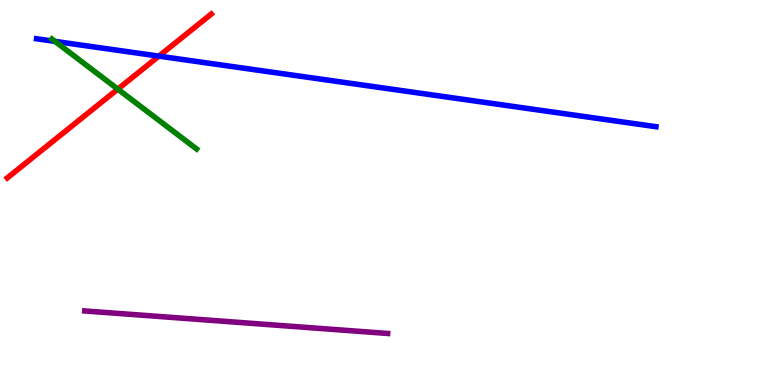[{'lines': ['blue', 'red'], 'intersections': [{'x': 2.05, 'y': 8.54}]}, {'lines': ['green', 'red'], 'intersections': [{'x': 1.52, 'y': 7.69}]}, {'lines': ['purple', 'red'], 'intersections': []}, {'lines': ['blue', 'green'], 'intersections': [{'x': 0.71, 'y': 8.93}]}, {'lines': ['blue', 'purple'], 'intersections': []}, {'lines': ['green', 'purple'], 'intersections': []}]